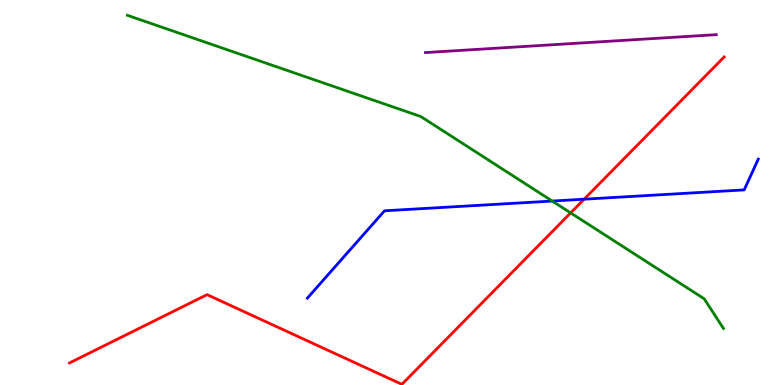[{'lines': ['blue', 'red'], 'intersections': [{'x': 7.54, 'y': 4.83}]}, {'lines': ['green', 'red'], 'intersections': [{'x': 7.36, 'y': 4.47}]}, {'lines': ['purple', 'red'], 'intersections': []}, {'lines': ['blue', 'green'], 'intersections': [{'x': 7.13, 'y': 4.78}]}, {'lines': ['blue', 'purple'], 'intersections': []}, {'lines': ['green', 'purple'], 'intersections': []}]